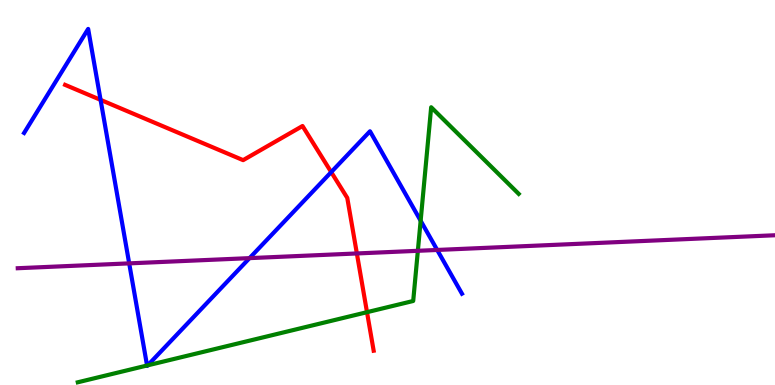[{'lines': ['blue', 'red'], 'intersections': [{'x': 1.3, 'y': 7.41}, {'x': 4.27, 'y': 5.53}]}, {'lines': ['green', 'red'], 'intersections': [{'x': 4.74, 'y': 1.89}]}, {'lines': ['purple', 'red'], 'intersections': [{'x': 4.6, 'y': 3.42}]}, {'lines': ['blue', 'green'], 'intersections': [{'x': 1.9, 'y': 0.507}, {'x': 1.91, 'y': 0.511}, {'x': 5.43, 'y': 4.27}]}, {'lines': ['blue', 'purple'], 'intersections': [{'x': 1.67, 'y': 3.16}, {'x': 3.22, 'y': 3.3}, {'x': 5.64, 'y': 3.51}]}, {'lines': ['green', 'purple'], 'intersections': [{'x': 5.39, 'y': 3.49}]}]